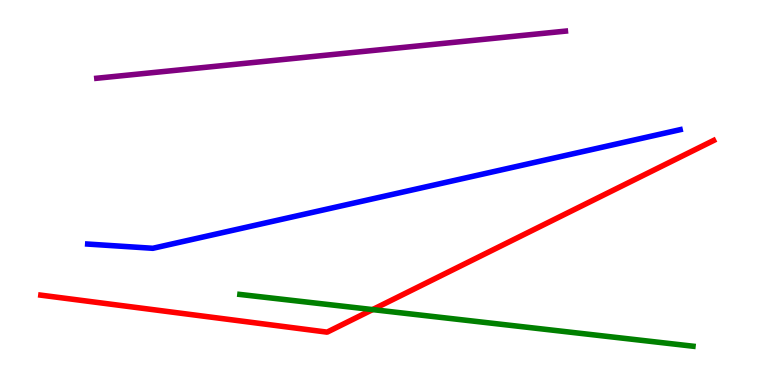[{'lines': ['blue', 'red'], 'intersections': []}, {'lines': ['green', 'red'], 'intersections': [{'x': 4.81, 'y': 1.96}]}, {'lines': ['purple', 'red'], 'intersections': []}, {'lines': ['blue', 'green'], 'intersections': []}, {'lines': ['blue', 'purple'], 'intersections': []}, {'lines': ['green', 'purple'], 'intersections': []}]